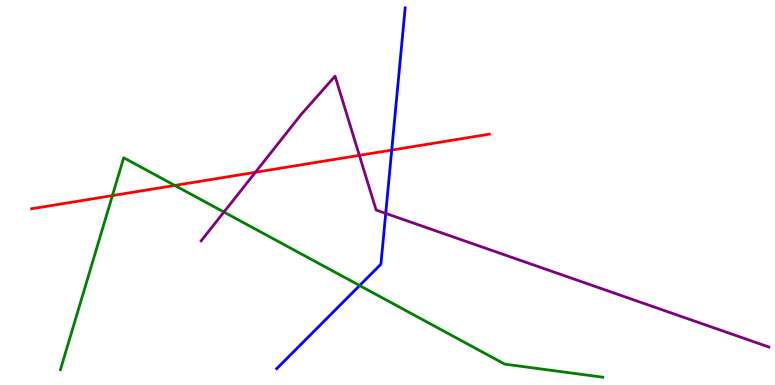[{'lines': ['blue', 'red'], 'intersections': [{'x': 5.05, 'y': 6.1}]}, {'lines': ['green', 'red'], 'intersections': [{'x': 1.45, 'y': 4.92}, {'x': 2.26, 'y': 5.18}]}, {'lines': ['purple', 'red'], 'intersections': [{'x': 3.3, 'y': 5.52}, {'x': 4.64, 'y': 5.96}]}, {'lines': ['blue', 'green'], 'intersections': [{'x': 4.64, 'y': 2.58}]}, {'lines': ['blue', 'purple'], 'intersections': [{'x': 4.98, 'y': 4.46}]}, {'lines': ['green', 'purple'], 'intersections': [{'x': 2.89, 'y': 4.49}]}]